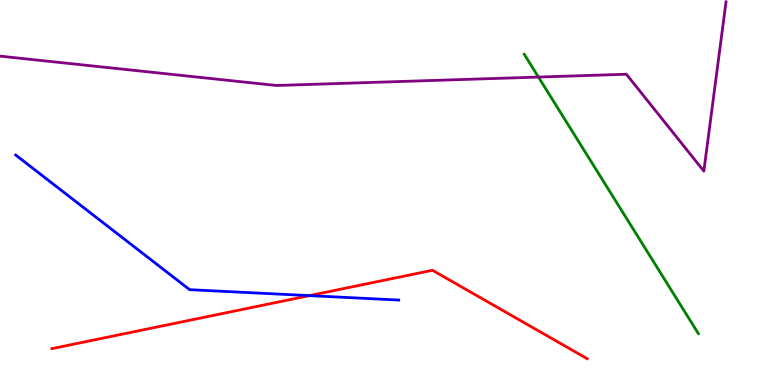[{'lines': ['blue', 'red'], 'intersections': [{'x': 3.99, 'y': 2.32}]}, {'lines': ['green', 'red'], 'intersections': []}, {'lines': ['purple', 'red'], 'intersections': []}, {'lines': ['blue', 'green'], 'intersections': []}, {'lines': ['blue', 'purple'], 'intersections': []}, {'lines': ['green', 'purple'], 'intersections': [{'x': 6.95, 'y': 8.0}]}]